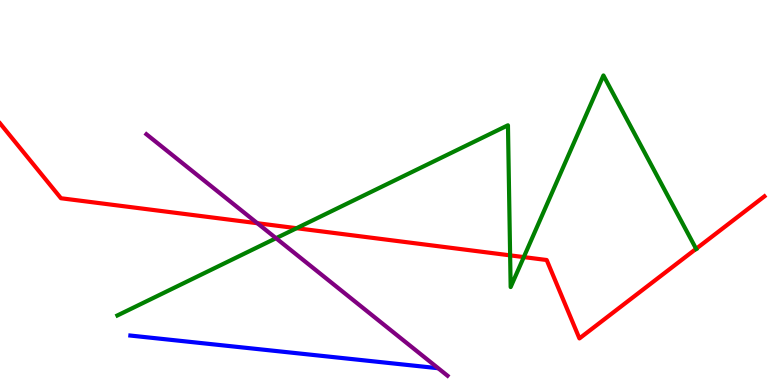[{'lines': ['blue', 'red'], 'intersections': []}, {'lines': ['green', 'red'], 'intersections': [{'x': 3.83, 'y': 4.07}, {'x': 6.58, 'y': 3.37}, {'x': 6.76, 'y': 3.32}, {'x': 8.98, 'y': 3.54}]}, {'lines': ['purple', 'red'], 'intersections': [{'x': 3.32, 'y': 4.2}]}, {'lines': ['blue', 'green'], 'intersections': []}, {'lines': ['blue', 'purple'], 'intersections': []}, {'lines': ['green', 'purple'], 'intersections': [{'x': 3.56, 'y': 3.81}]}]